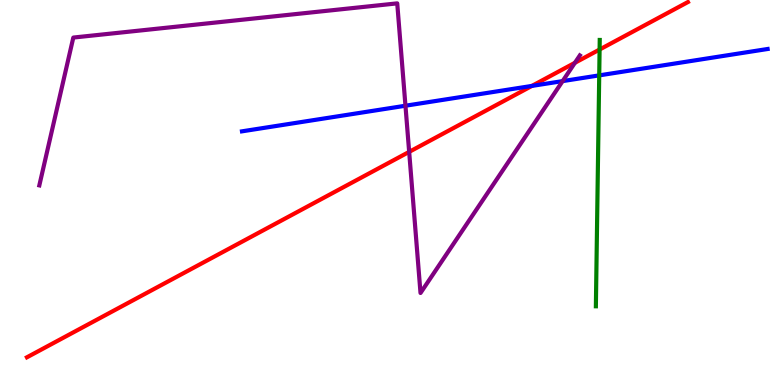[{'lines': ['blue', 'red'], 'intersections': [{'x': 6.86, 'y': 7.77}]}, {'lines': ['green', 'red'], 'intersections': [{'x': 7.74, 'y': 8.71}]}, {'lines': ['purple', 'red'], 'intersections': [{'x': 5.28, 'y': 6.06}, {'x': 7.42, 'y': 8.37}]}, {'lines': ['blue', 'green'], 'intersections': [{'x': 7.73, 'y': 8.04}]}, {'lines': ['blue', 'purple'], 'intersections': [{'x': 5.23, 'y': 7.25}, {'x': 7.26, 'y': 7.89}]}, {'lines': ['green', 'purple'], 'intersections': []}]